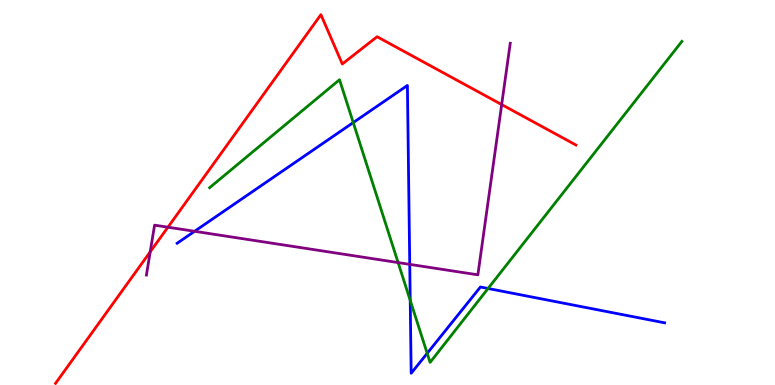[{'lines': ['blue', 'red'], 'intersections': []}, {'lines': ['green', 'red'], 'intersections': []}, {'lines': ['purple', 'red'], 'intersections': [{'x': 1.94, 'y': 3.46}, {'x': 2.17, 'y': 4.1}, {'x': 6.47, 'y': 7.28}]}, {'lines': ['blue', 'green'], 'intersections': [{'x': 4.56, 'y': 6.82}, {'x': 5.29, 'y': 2.2}, {'x': 5.51, 'y': 0.823}, {'x': 6.3, 'y': 2.51}]}, {'lines': ['blue', 'purple'], 'intersections': [{'x': 2.51, 'y': 3.99}, {'x': 5.29, 'y': 3.13}]}, {'lines': ['green', 'purple'], 'intersections': [{'x': 5.14, 'y': 3.18}]}]